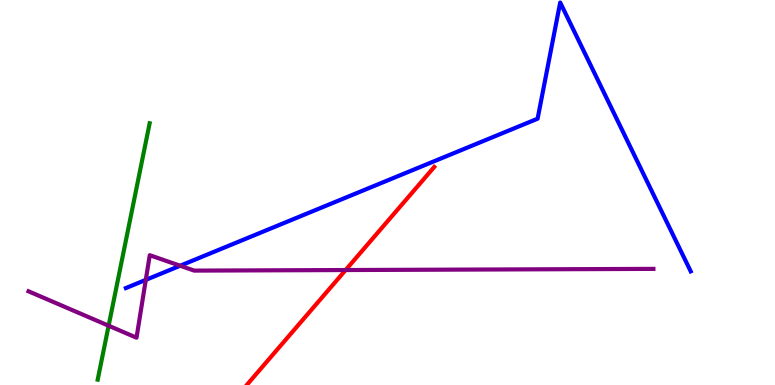[{'lines': ['blue', 'red'], 'intersections': []}, {'lines': ['green', 'red'], 'intersections': []}, {'lines': ['purple', 'red'], 'intersections': [{'x': 4.46, 'y': 2.99}]}, {'lines': ['blue', 'green'], 'intersections': []}, {'lines': ['blue', 'purple'], 'intersections': [{'x': 1.88, 'y': 2.73}, {'x': 2.32, 'y': 3.1}]}, {'lines': ['green', 'purple'], 'intersections': [{'x': 1.4, 'y': 1.54}]}]